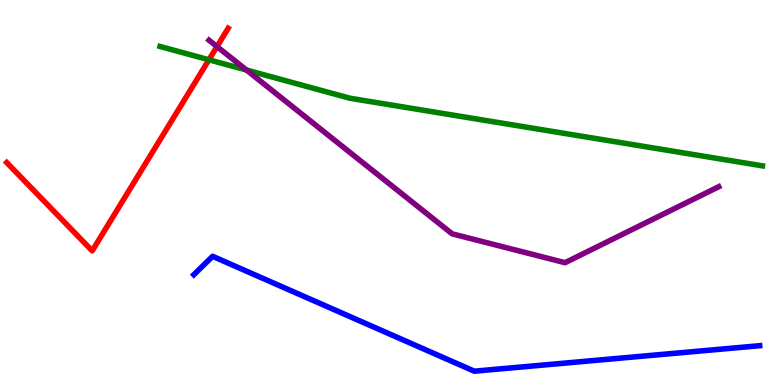[{'lines': ['blue', 'red'], 'intersections': []}, {'lines': ['green', 'red'], 'intersections': [{'x': 2.7, 'y': 8.45}]}, {'lines': ['purple', 'red'], 'intersections': [{'x': 2.8, 'y': 8.79}]}, {'lines': ['blue', 'green'], 'intersections': []}, {'lines': ['blue', 'purple'], 'intersections': []}, {'lines': ['green', 'purple'], 'intersections': [{'x': 3.18, 'y': 8.18}]}]